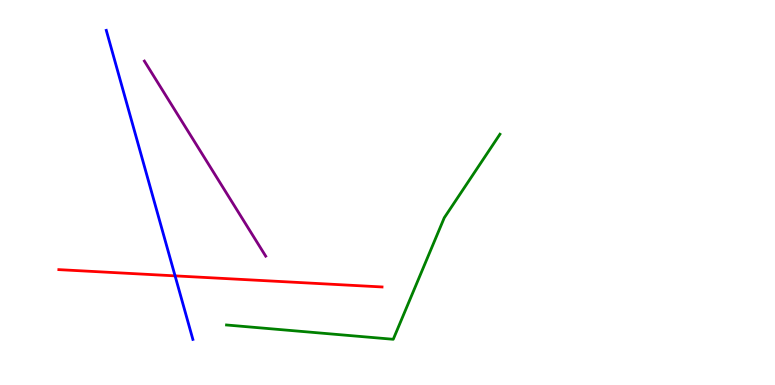[{'lines': ['blue', 'red'], 'intersections': [{'x': 2.26, 'y': 2.83}]}, {'lines': ['green', 'red'], 'intersections': []}, {'lines': ['purple', 'red'], 'intersections': []}, {'lines': ['blue', 'green'], 'intersections': []}, {'lines': ['blue', 'purple'], 'intersections': []}, {'lines': ['green', 'purple'], 'intersections': []}]